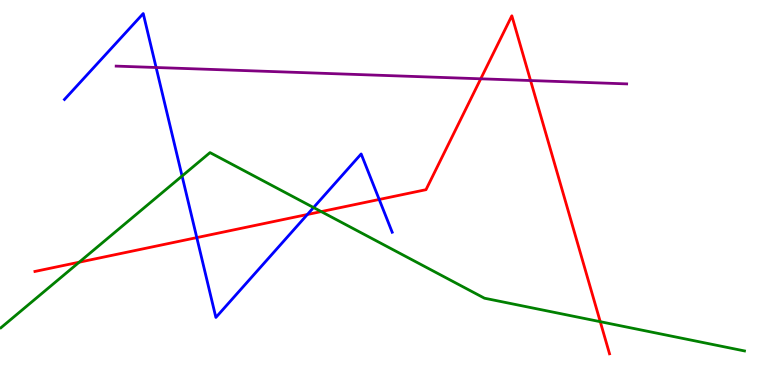[{'lines': ['blue', 'red'], 'intersections': [{'x': 2.54, 'y': 3.83}, {'x': 3.97, 'y': 4.43}, {'x': 4.89, 'y': 4.82}]}, {'lines': ['green', 'red'], 'intersections': [{'x': 1.02, 'y': 3.19}, {'x': 4.14, 'y': 4.5}, {'x': 7.75, 'y': 1.64}]}, {'lines': ['purple', 'red'], 'intersections': [{'x': 6.2, 'y': 7.95}, {'x': 6.85, 'y': 7.91}]}, {'lines': ['blue', 'green'], 'intersections': [{'x': 2.35, 'y': 5.43}, {'x': 4.05, 'y': 4.61}]}, {'lines': ['blue', 'purple'], 'intersections': [{'x': 2.01, 'y': 8.25}]}, {'lines': ['green', 'purple'], 'intersections': []}]